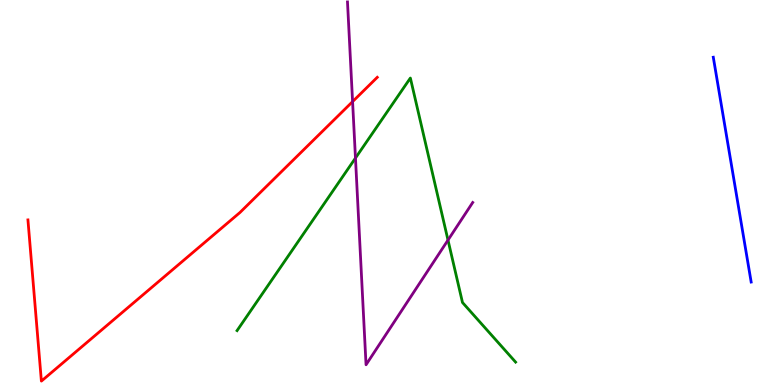[{'lines': ['blue', 'red'], 'intersections': []}, {'lines': ['green', 'red'], 'intersections': []}, {'lines': ['purple', 'red'], 'intersections': [{'x': 4.55, 'y': 7.36}]}, {'lines': ['blue', 'green'], 'intersections': []}, {'lines': ['blue', 'purple'], 'intersections': []}, {'lines': ['green', 'purple'], 'intersections': [{'x': 4.59, 'y': 5.89}, {'x': 5.78, 'y': 3.76}]}]